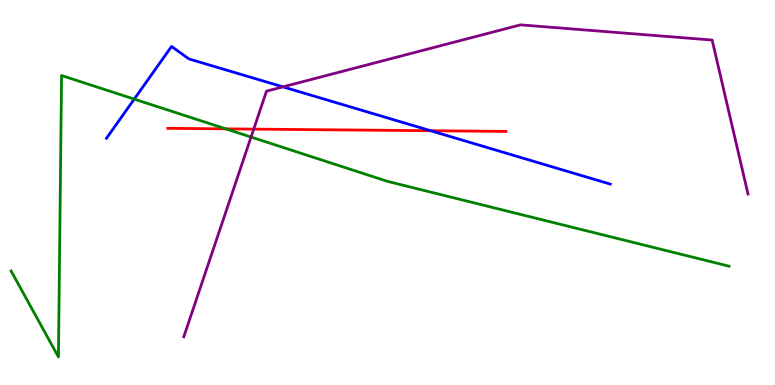[{'lines': ['blue', 'red'], 'intersections': [{'x': 5.56, 'y': 6.6}]}, {'lines': ['green', 'red'], 'intersections': [{'x': 2.91, 'y': 6.65}]}, {'lines': ['purple', 'red'], 'intersections': [{'x': 3.27, 'y': 6.65}]}, {'lines': ['blue', 'green'], 'intersections': [{'x': 1.73, 'y': 7.43}]}, {'lines': ['blue', 'purple'], 'intersections': [{'x': 3.65, 'y': 7.74}]}, {'lines': ['green', 'purple'], 'intersections': [{'x': 3.24, 'y': 6.44}]}]